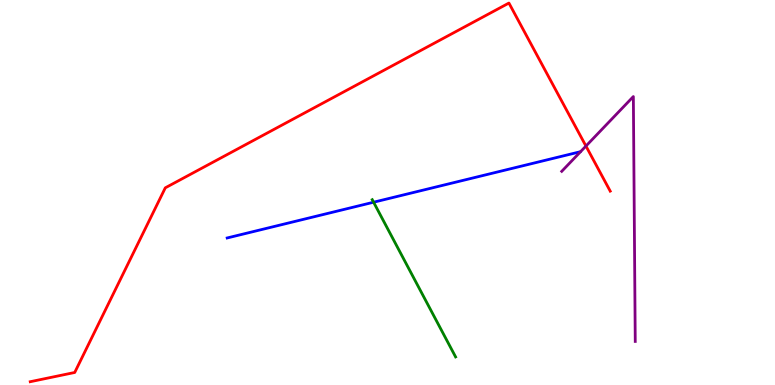[{'lines': ['blue', 'red'], 'intersections': []}, {'lines': ['green', 'red'], 'intersections': []}, {'lines': ['purple', 'red'], 'intersections': [{'x': 7.56, 'y': 6.21}]}, {'lines': ['blue', 'green'], 'intersections': [{'x': 4.82, 'y': 4.75}]}, {'lines': ['blue', 'purple'], 'intersections': []}, {'lines': ['green', 'purple'], 'intersections': []}]